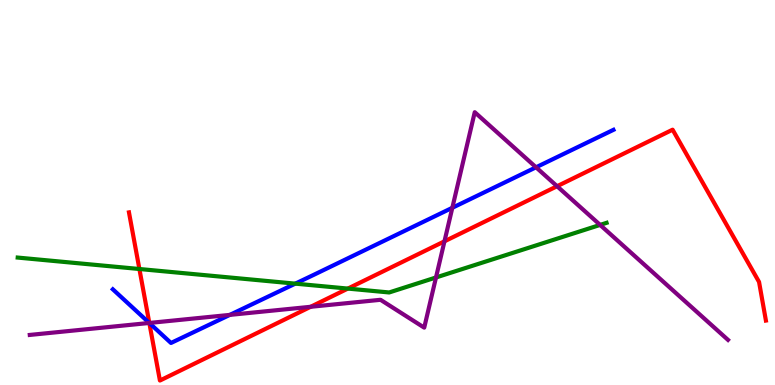[{'lines': ['blue', 'red'], 'intersections': [{'x': 1.93, 'y': 1.61}]}, {'lines': ['green', 'red'], 'intersections': [{'x': 1.8, 'y': 3.01}, {'x': 4.49, 'y': 2.5}]}, {'lines': ['purple', 'red'], 'intersections': [{'x': 1.93, 'y': 1.61}, {'x': 4.01, 'y': 2.03}, {'x': 5.74, 'y': 3.73}, {'x': 7.19, 'y': 5.16}]}, {'lines': ['blue', 'green'], 'intersections': [{'x': 3.81, 'y': 2.63}]}, {'lines': ['blue', 'purple'], 'intersections': [{'x': 1.93, 'y': 1.61}, {'x': 2.97, 'y': 1.82}, {'x': 5.84, 'y': 4.6}, {'x': 6.92, 'y': 5.65}]}, {'lines': ['green', 'purple'], 'intersections': [{'x': 5.63, 'y': 2.79}, {'x': 7.74, 'y': 4.16}]}]